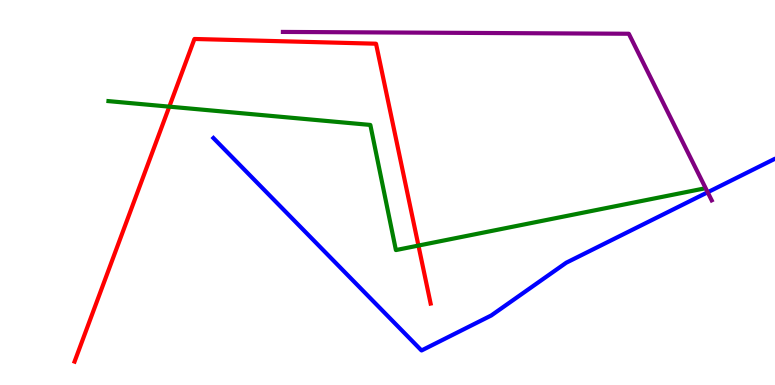[{'lines': ['blue', 'red'], 'intersections': []}, {'lines': ['green', 'red'], 'intersections': [{'x': 2.18, 'y': 7.23}, {'x': 5.4, 'y': 3.62}]}, {'lines': ['purple', 'red'], 'intersections': []}, {'lines': ['blue', 'green'], 'intersections': []}, {'lines': ['blue', 'purple'], 'intersections': [{'x': 9.13, 'y': 5.01}]}, {'lines': ['green', 'purple'], 'intersections': []}]